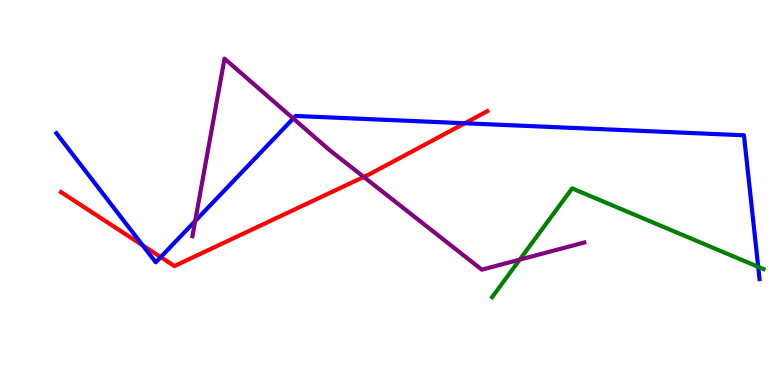[{'lines': ['blue', 'red'], 'intersections': [{'x': 1.84, 'y': 3.63}, {'x': 2.07, 'y': 3.32}, {'x': 6.0, 'y': 6.8}]}, {'lines': ['green', 'red'], 'intersections': []}, {'lines': ['purple', 'red'], 'intersections': [{'x': 4.69, 'y': 5.4}]}, {'lines': ['blue', 'green'], 'intersections': [{'x': 9.78, 'y': 3.07}]}, {'lines': ['blue', 'purple'], 'intersections': [{'x': 2.52, 'y': 4.26}, {'x': 3.78, 'y': 6.92}]}, {'lines': ['green', 'purple'], 'intersections': [{'x': 6.71, 'y': 3.26}]}]